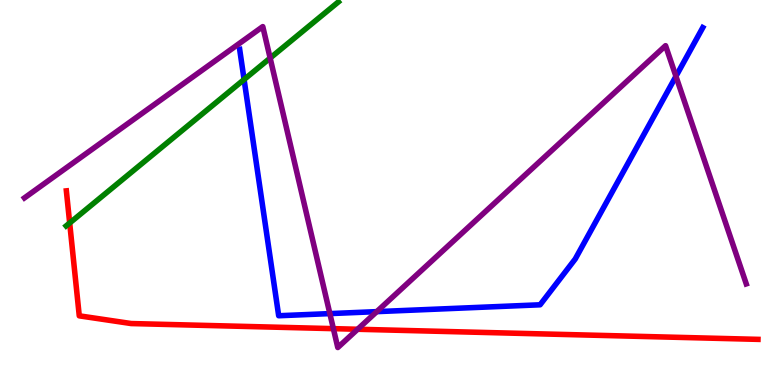[{'lines': ['blue', 'red'], 'intersections': []}, {'lines': ['green', 'red'], 'intersections': [{'x': 0.899, 'y': 4.21}]}, {'lines': ['purple', 'red'], 'intersections': [{'x': 4.3, 'y': 1.46}, {'x': 4.61, 'y': 1.45}]}, {'lines': ['blue', 'green'], 'intersections': [{'x': 3.15, 'y': 7.93}]}, {'lines': ['blue', 'purple'], 'intersections': [{'x': 4.26, 'y': 1.85}, {'x': 4.86, 'y': 1.91}, {'x': 8.72, 'y': 8.02}]}, {'lines': ['green', 'purple'], 'intersections': [{'x': 3.49, 'y': 8.49}]}]